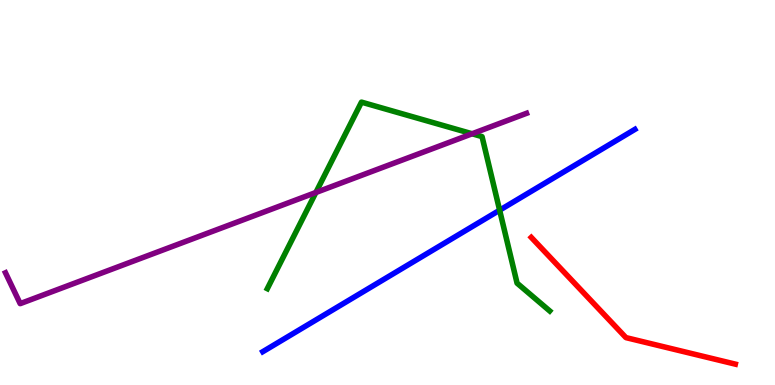[{'lines': ['blue', 'red'], 'intersections': []}, {'lines': ['green', 'red'], 'intersections': []}, {'lines': ['purple', 'red'], 'intersections': []}, {'lines': ['blue', 'green'], 'intersections': [{'x': 6.45, 'y': 4.54}]}, {'lines': ['blue', 'purple'], 'intersections': []}, {'lines': ['green', 'purple'], 'intersections': [{'x': 4.08, 'y': 5.0}, {'x': 6.09, 'y': 6.53}]}]